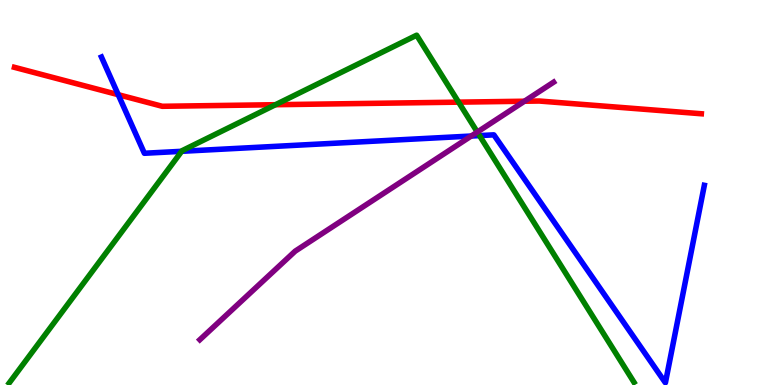[{'lines': ['blue', 'red'], 'intersections': [{'x': 1.53, 'y': 7.54}]}, {'lines': ['green', 'red'], 'intersections': [{'x': 3.55, 'y': 7.28}, {'x': 5.92, 'y': 7.35}]}, {'lines': ['purple', 'red'], 'intersections': [{'x': 6.77, 'y': 7.37}]}, {'lines': ['blue', 'green'], 'intersections': [{'x': 2.34, 'y': 6.07}, {'x': 6.19, 'y': 6.48}]}, {'lines': ['blue', 'purple'], 'intersections': [{'x': 6.08, 'y': 6.47}]}, {'lines': ['green', 'purple'], 'intersections': [{'x': 6.16, 'y': 6.57}]}]